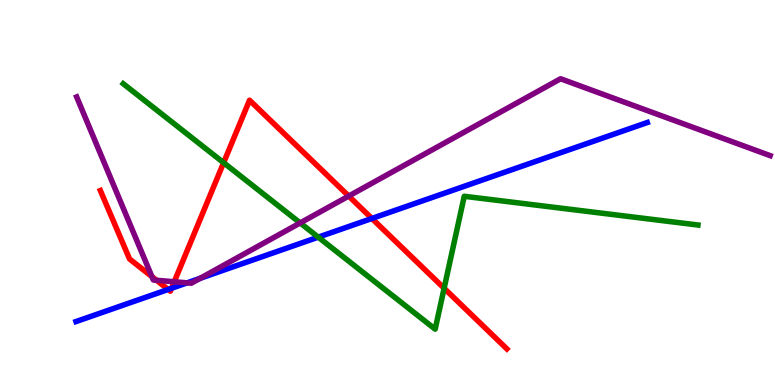[{'lines': ['blue', 'red'], 'intersections': [{'x': 2.17, 'y': 2.48}, {'x': 2.21, 'y': 2.51}, {'x': 4.8, 'y': 4.33}]}, {'lines': ['green', 'red'], 'intersections': [{'x': 2.89, 'y': 5.77}, {'x': 5.73, 'y': 2.51}]}, {'lines': ['purple', 'red'], 'intersections': [{'x': 1.96, 'y': 2.81}, {'x': 2.02, 'y': 2.72}, {'x': 2.25, 'y': 2.68}, {'x': 4.5, 'y': 4.91}]}, {'lines': ['blue', 'green'], 'intersections': [{'x': 4.11, 'y': 3.84}]}, {'lines': ['blue', 'purple'], 'intersections': [{'x': 2.41, 'y': 2.65}, {'x': 2.58, 'y': 2.77}]}, {'lines': ['green', 'purple'], 'intersections': [{'x': 3.87, 'y': 4.21}]}]